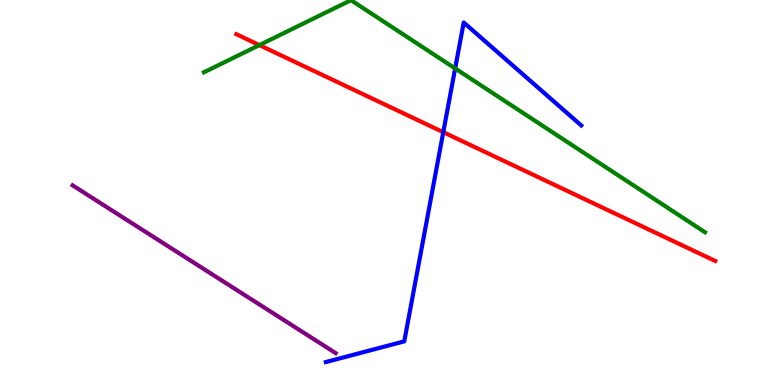[{'lines': ['blue', 'red'], 'intersections': [{'x': 5.72, 'y': 6.57}]}, {'lines': ['green', 'red'], 'intersections': [{'x': 3.35, 'y': 8.83}]}, {'lines': ['purple', 'red'], 'intersections': []}, {'lines': ['blue', 'green'], 'intersections': [{'x': 5.87, 'y': 8.22}]}, {'lines': ['blue', 'purple'], 'intersections': []}, {'lines': ['green', 'purple'], 'intersections': []}]